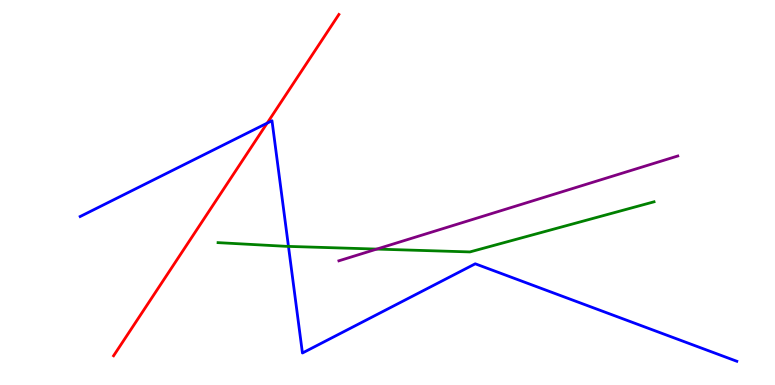[{'lines': ['blue', 'red'], 'intersections': [{'x': 3.45, 'y': 6.8}]}, {'lines': ['green', 'red'], 'intersections': []}, {'lines': ['purple', 'red'], 'intersections': []}, {'lines': ['blue', 'green'], 'intersections': [{'x': 3.72, 'y': 3.6}]}, {'lines': ['blue', 'purple'], 'intersections': []}, {'lines': ['green', 'purple'], 'intersections': [{'x': 4.86, 'y': 3.53}]}]